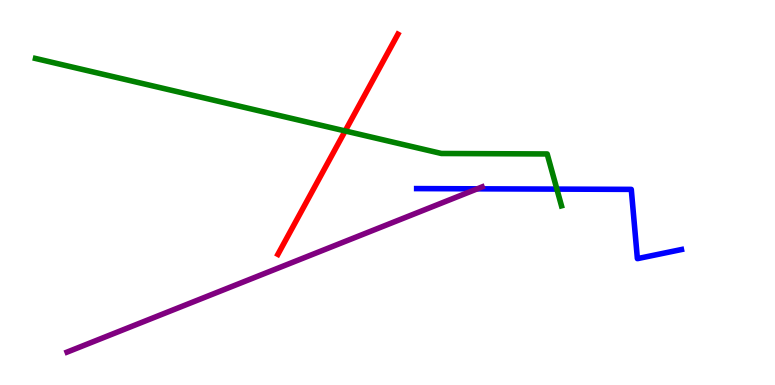[{'lines': ['blue', 'red'], 'intersections': []}, {'lines': ['green', 'red'], 'intersections': [{'x': 4.45, 'y': 6.6}]}, {'lines': ['purple', 'red'], 'intersections': []}, {'lines': ['blue', 'green'], 'intersections': [{'x': 7.19, 'y': 5.09}]}, {'lines': ['blue', 'purple'], 'intersections': [{'x': 6.16, 'y': 5.1}]}, {'lines': ['green', 'purple'], 'intersections': []}]